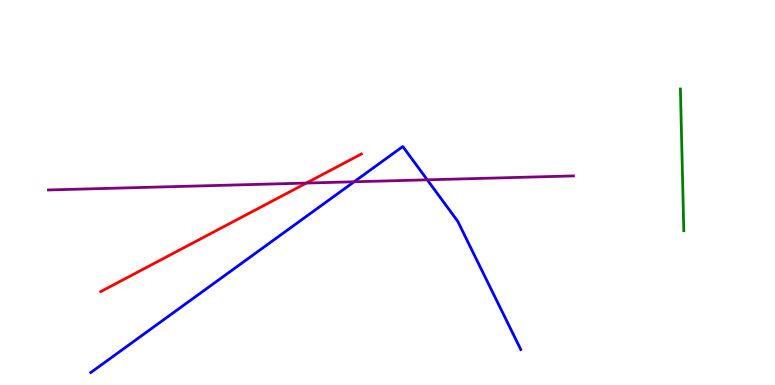[{'lines': ['blue', 'red'], 'intersections': []}, {'lines': ['green', 'red'], 'intersections': []}, {'lines': ['purple', 'red'], 'intersections': [{'x': 3.95, 'y': 5.25}]}, {'lines': ['blue', 'green'], 'intersections': []}, {'lines': ['blue', 'purple'], 'intersections': [{'x': 4.57, 'y': 5.28}, {'x': 5.51, 'y': 5.33}]}, {'lines': ['green', 'purple'], 'intersections': []}]